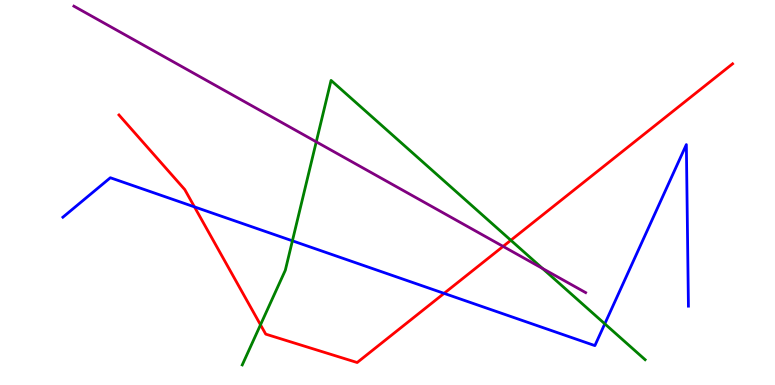[{'lines': ['blue', 'red'], 'intersections': [{'x': 2.51, 'y': 4.63}, {'x': 5.73, 'y': 2.38}]}, {'lines': ['green', 'red'], 'intersections': [{'x': 3.36, 'y': 1.56}, {'x': 6.59, 'y': 3.76}]}, {'lines': ['purple', 'red'], 'intersections': [{'x': 6.49, 'y': 3.6}]}, {'lines': ['blue', 'green'], 'intersections': [{'x': 3.77, 'y': 3.74}, {'x': 7.8, 'y': 1.59}]}, {'lines': ['blue', 'purple'], 'intersections': []}, {'lines': ['green', 'purple'], 'intersections': [{'x': 4.08, 'y': 6.32}, {'x': 7.0, 'y': 3.03}]}]